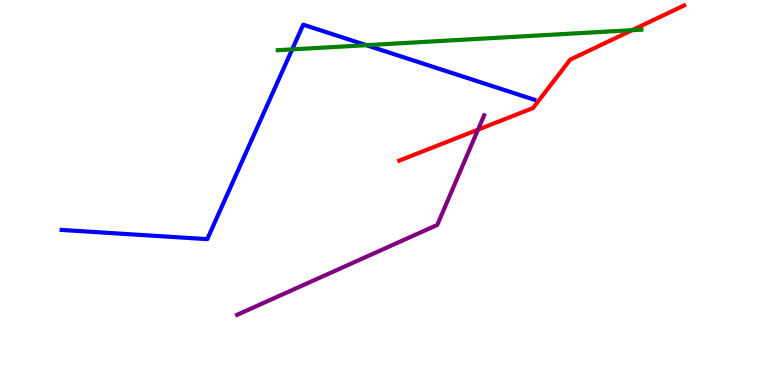[{'lines': ['blue', 'red'], 'intersections': []}, {'lines': ['green', 'red'], 'intersections': [{'x': 8.16, 'y': 9.22}]}, {'lines': ['purple', 'red'], 'intersections': [{'x': 6.17, 'y': 6.63}]}, {'lines': ['blue', 'green'], 'intersections': [{'x': 3.77, 'y': 8.72}, {'x': 4.73, 'y': 8.83}]}, {'lines': ['blue', 'purple'], 'intersections': []}, {'lines': ['green', 'purple'], 'intersections': []}]